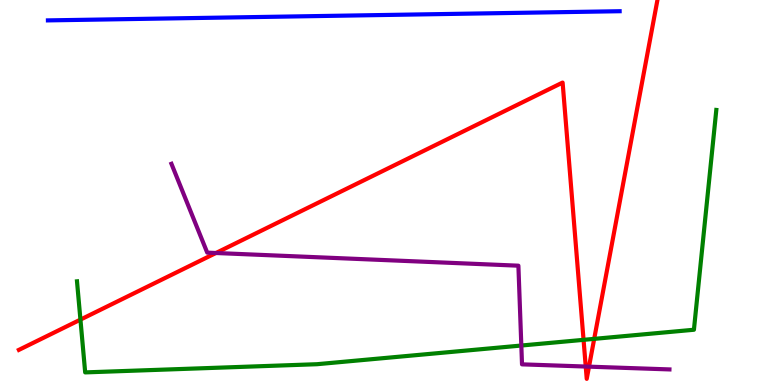[{'lines': ['blue', 'red'], 'intersections': []}, {'lines': ['green', 'red'], 'intersections': [{'x': 1.04, 'y': 1.7}, {'x': 7.53, 'y': 1.17}, {'x': 7.67, 'y': 1.2}]}, {'lines': ['purple', 'red'], 'intersections': [{'x': 2.79, 'y': 3.43}, {'x': 7.56, 'y': 0.479}, {'x': 7.6, 'y': 0.477}]}, {'lines': ['blue', 'green'], 'intersections': []}, {'lines': ['blue', 'purple'], 'intersections': []}, {'lines': ['green', 'purple'], 'intersections': [{'x': 6.73, 'y': 1.03}]}]